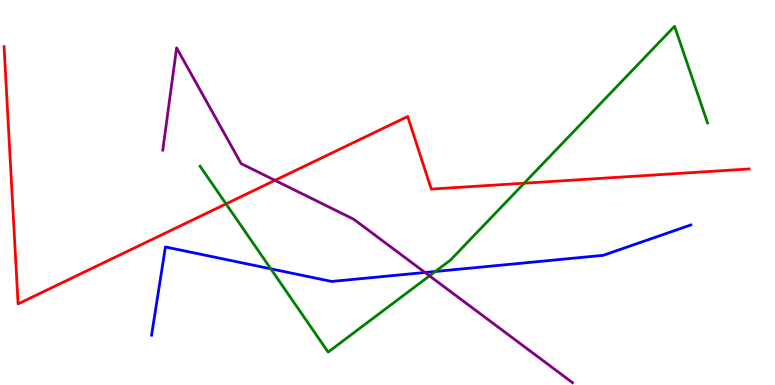[{'lines': ['blue', 'red'], 'intersections': []}, {'lines': ['green', 'red'], 'intersections': [{'x': 2.92, 'y': 4.7}, {'x': 6.76, 'y': 5.24}]}, {'lines': ['purple', 'red'], 'intersections': [{'x': 3.55, 'y': 5.32}]}, {'lines': ['blue', 'green'], 'intersections': [{'x': 3.49, 'y': 3.02}, {'x': 5.62, 'y': 2.95}]}, {'lines': ['blue', 'purple'], 'intersections': [{'x': 5.48, 'y': 2.92}]}, {'lines': ['green', 'purple'], 'intersections': [{'x': 5.54, 'y': 2.84}]}]